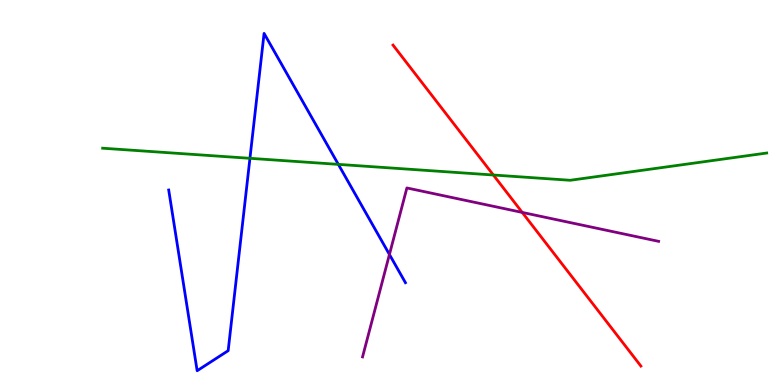[{'lines': ['blue', 'red'], 'intersections': []}, {'lines': ['green', 'red'], 'intersections': [{'x': 6.37, 'y': 5.45}]}, {'lines': ['purple', 'red'], 'intersections': [{'x': 6.74, 'y': 4.48}]}, {'lines': ['blue', 'green'], 'intersections': [{'x': 3.23, 'y': 5.89}, {'x': 4.37, 'y': 5.73}]}, {'lines': ['blue', 'purple'], 'intersections': [{'x': 5.02, 'y': 3.39}]}, {'lines': ['green', 'purple'], 'intersections': []}]